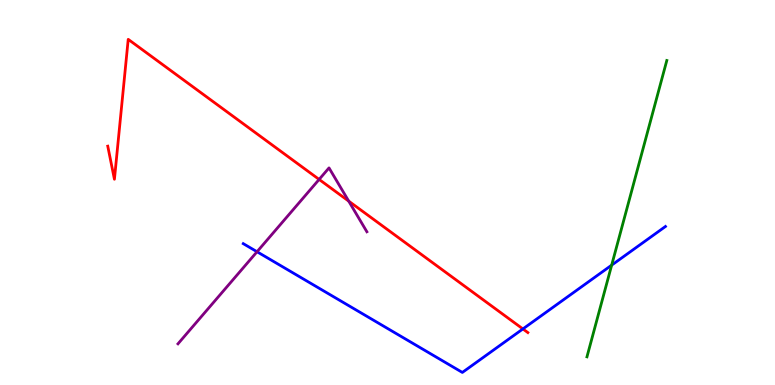[{'lines': ['blue', 'red'], 'intersections': [{'x': 6.75, 'y': 1.46}]}, {'lines': ['green', 'red'], 'intersections': []}, {'lines': ['purple', 'red'], 'intersections': [{'x': 4.12, 'y': 5.34}, {'x': 4.5, 'y': 4.78}]}, {'lines': ['blue', 'green'], 'intersections': [{'x': 7.89, 'y': 3.11}]}, {'lines': ['blue', 'purple'], 'intersections': [{'x': 3.32, 'y': 3.46}]}, {'lines': ['green', 'purple'], 'intersections': []}]